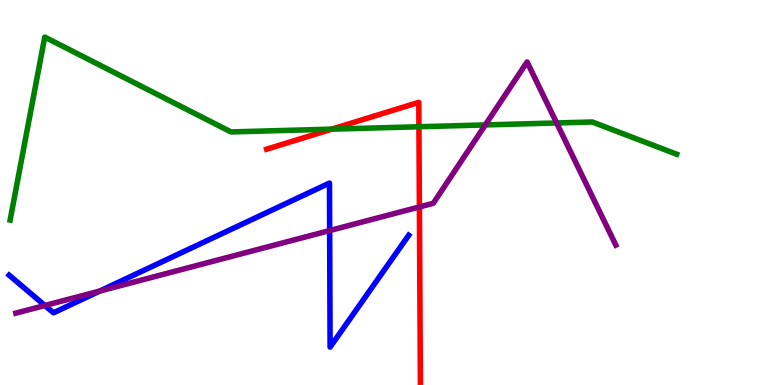[{'lines': ['blue', 'red'], 'intersections': []}, {'lines': ['green', 'red'], 'intersections': [{'x': 4.28, 'y': 6.65}, {'x': 5.41, 'y': 6.71}]}, {'lines': ['purple', 'red'], 'intersections': [{'x': 5.41, 'y': 4.62}]}, {'lines': ['blue', 'green'], 'intersections': []}, {'lines': ['blue', 'purple'], 'intersections': [{'x': 0.579, 'y': 2.06}, {'x': 1.29, 'y': 2.44}, {'x': 4.25, 'y': 4.01}]}, {'lines': ['green', 'purple'], 'intersections': [{'x': 6.26, 'y': 6.76}, {'x': 7.18, 'y': 6.81}]}]